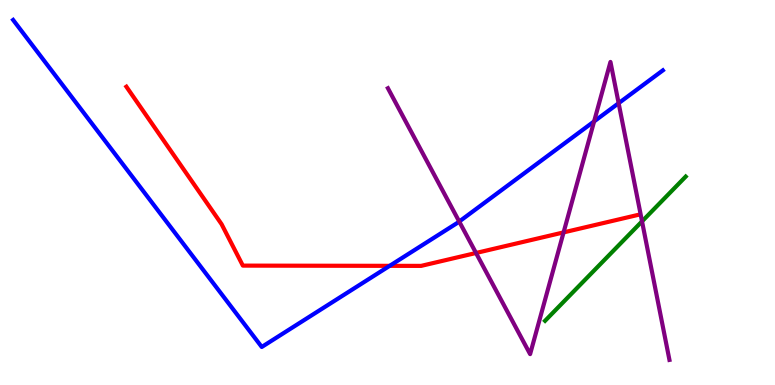[{'lines': ['blue', 'red'], 'intersections': [{'x': 5.03, 'y': 3.1}]}, {'lines': ['green', 'red'], 'intersections': []}, {'lines': ['purple', 'red'], 'intersections': [{'x': 6.14, 'y': 3.43}, {'x': 7.27, 'y': 3.96}]}, {'lines': ['blue', 'green'], 'intersections': []}, {'lines': ['blue', 'purple'], 'intersections': [{'x': 5.93, 'y': 4.25}, {'x': 7.67, 'y': 6.85}, {'x': 7.98, 'y': 7.32}]}, {'lines': ['green', 'purple'], 'intersections': [{'x': 8.28, 'y': 4.25}]}]